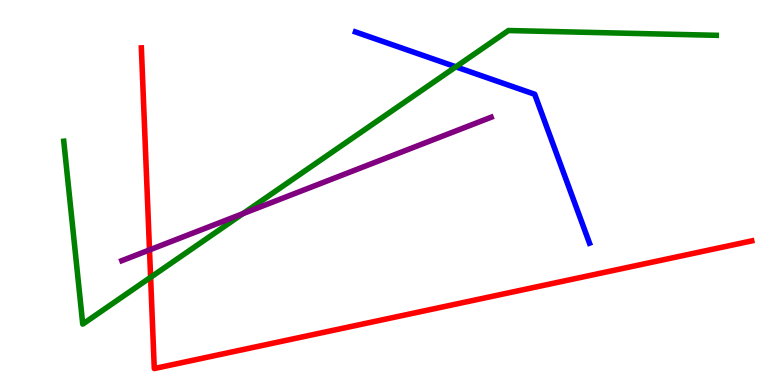[{'lines': ['blue', 'red'], 'intersections': []}, {'lines': ['green', 'red'], 'intersections': [{'x': 1.94, 'y': 2.8}]}, {'lines': ['purple', 'red'], 'intersections': [{'x': 1.93, 'y': 3.51}]}, {'lines': ['blue', 'green'], 'intersections': [{'x': 5.88, 'y': 8.26}]}, {'lines': ['blue', 'purple'], 'intersections': []}, {'lines': ['green', 'purple'], 'intersections': [{'x': 3.13, 'y': 4.45}]}]